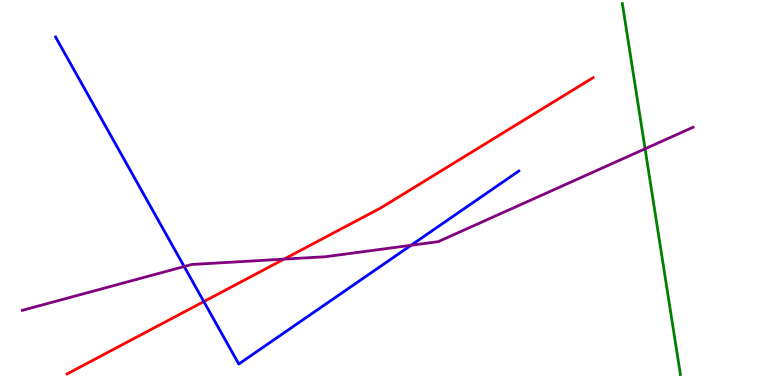[{'lines': ['blue', 'red'], 'intersections': [{'x': 2.63, 'y': 2.17}]}, {'lines': ['green', 'red'], 'intersections': []}, {'lines': ['purple', 'red'], 'intersections': [{'x': 3.66, 'y': 3.27}]}, {'lines': ['blue', 'green'], 'intersections': []}, {'lines': ['blue', 'purple'], 'intersections': [{'x': 2.38, 'y': 3.08}, {'x': 5.3, 'y': 3.63}]}, {'lines': ['green', 'purple'], 'intersections': [{'x': 8.32, 'y': 6.14}]}]